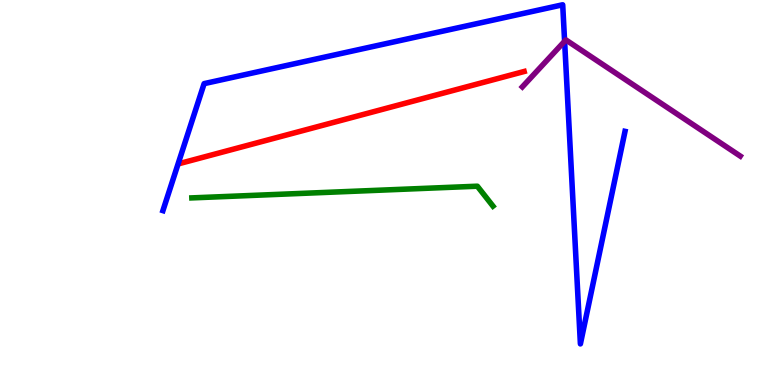[{'lines': ['blue', 'red'], 'intersections': []}, {'lines': ['green', 'red'], 'intersections': []}, {'lines': ['purple', 'red'], 'intersections': []}, {'lines': ['blue', 'green'], 'intersections': []}, {'lines': ['blue', 'purple'], 'intersections': [{'x': 7.29, 'y': 8.93}]}, {'lines': ['green', 'purple'], 'intersections': []}]